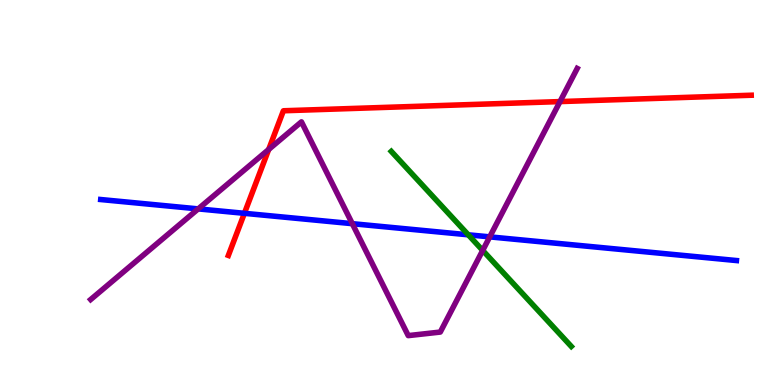[{'lines': ['blue', 'red'], 'intersections': [{'x': 3.15, 'y': 4.46}]}, {'lines': ['green', 'red'], 'intersections': []}, {'lines': ['purple', 'red'], 'intersections': [{'x': 3.47, 'y': 6.12}, {'x': 7.23, 'y': 7.36}]}, {'lines': ['blue', 'green'], 'intersections': [{'x': 6.04, 'y': 3.9}]}, {'lines': ['blue', 'purple'], 'intersections': [{'x': 2.56, 'y': 4.57}, {'x': 4.55, 'y': 4.19}, {'x': 6.32, 'y': 3.85}]}, {'lines': ['green', 'purple'], 'intersections': [{'x': 6.23, 'y': 3.5}]}]